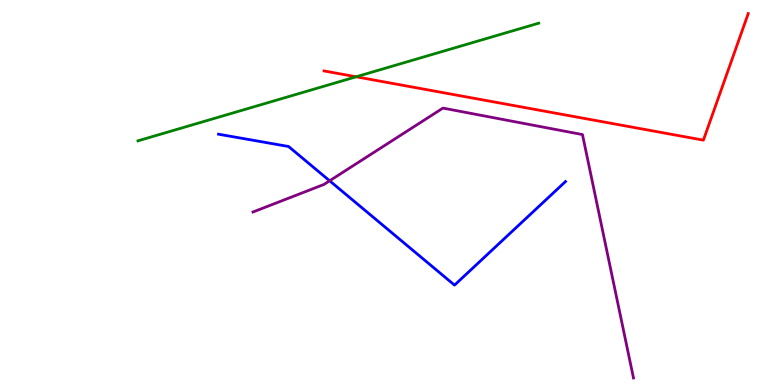[{'lines': ['blue', 'red'], 'intersections': []}, {'lines': ['green', 'red'], 'intersections': [{'x': 4.6, 'y': 8.01}]}, {'lines': ['purple', 'red'], 'intersections': []}, {'lines': ['blue', 'green'], 'intersections': []}, {'lines': ['blue', 'purple'], 'intersections': [{'x': 4.25, 'y': 5.3}]}, {'lines': ['green', 'purple'], 'intersections': []}]